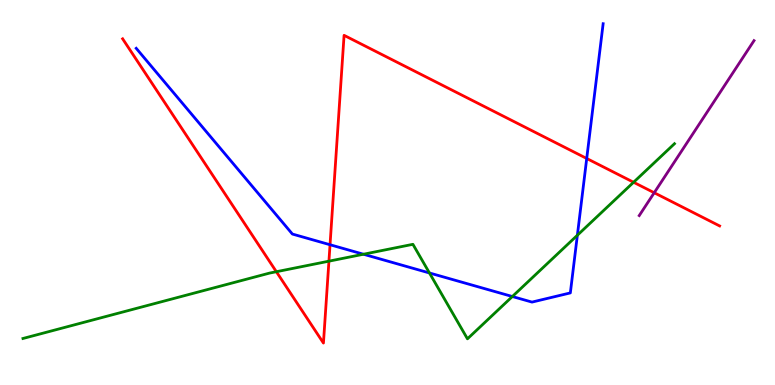[{'lines': ['blue', 'red'], 'intersections': [{'x': 4.26, 'y': 3.64}, {'x': 7.57, 'y': 5.88}]}, {'lines': ['green', 'red'], 'intersections': [{'x': 3.57, 'y': 2.94}, {'x': 4.24, 'y': 3.22}, {'x': 8.18, 'y': 5.27}]}, {'lines': ['purple', 'red'], 'intersections': [{'x': 8.44, 'y': 4.99}]}, {'lines': ['blue', 'green'], 'intersections': [{'x': 4.69, 'y': 3.4}, {'x': 5.54, 'y': 2.91}, {'x': 6.61, 'y': 2.3}, {'x': 7.45, 'y': 3.89}]}, {'lines': ['blue', 'purple'], 'intersections': []}, {'lines': ['green', 'purple'], 'intersections': []}]